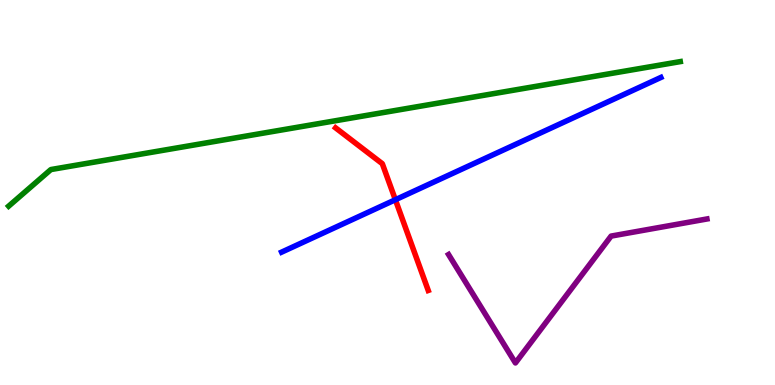[{'lines': ['blue', 'red'], 'intersections': [{'x': 5.1, 'y': 4.81}]}, {'lines': ['green', 'red'], 'intersections': []}, {'lines': ['purple', 'red'], 'intersections': []}, {'lines': ['blue', 'green'], 'intersections': []}, {'lines': ['blue', 'purple'], 'intersections': []}, {'lines': ['green', 'purple'], 'intersections': []}]